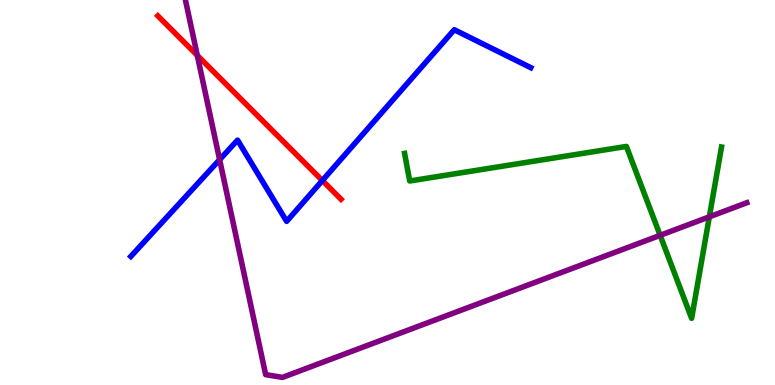[{'lines': ['blue', 'red'], 'intersections': [{'x': 4.16, 'y': 5.31}]}, {'lines': ['green', 'red'], 'intersections': []}, {'lines': ['purple', 'red'], 'intersections': [{'x': 2.55, 'y': 8.56}]}, {'lines': ['blue', 'green'], 'intersections': []}, {'lines': ['blue', 'purple'], 'intersections': [{'x': 2.83, 'y': 5.85}]}, {'lines': ['green', 'purple'], 'intersections': [{'x': 8.52, 'y': 3.89}, {'x': 9.15, 'y': 4.37}]}]